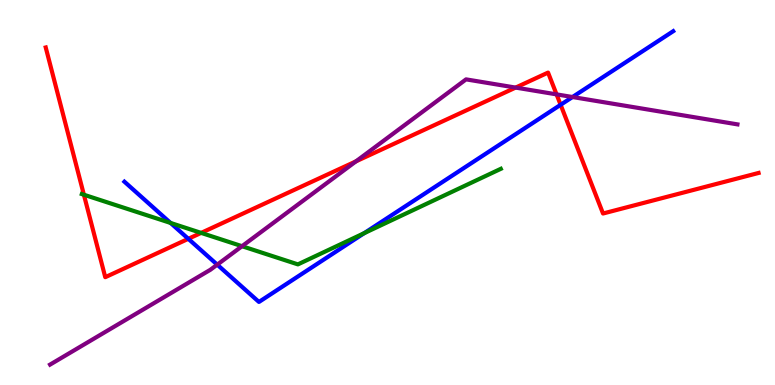[{'lines': ['blue', 'red'], 'intersections': [{'x': 2.43, 'y': 3.8}, {'x': 7.23, 'y': 7.28}]}, {'lines': ['green', 'red'], 'intersections': [{'x': 1.08, 'y': 4.94}, {'x': 2.6, 'y': 3.95}]}, {'lines': ['purple', 'red'], 'intersections': [{'x': 4.59, 'y': 5.81}, {'x': 6.65, 'y': 7.73}, {'x': 7.18, 'y': 7.55}]}, {'lines': ['blue', 'green'], 'intersections': [{'x': 2.2, 'y': 4.21}, {'x': 4.7, 'y': 3.94}]}, {'lines': ['blue', 'purple'], 'intersections': [{'x': 2.8, 'y': 3.13}, {'x': 7.39, 'y': 7.48}]}, {'lines': ['green', 'purple'], 'intersections': [{'x': 3.12, 'y': 3.61}]}]